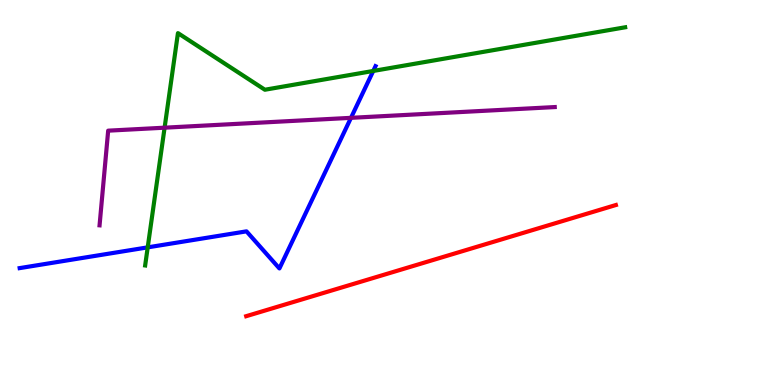[{'lines': ['blue', 'red'], 'intersections': []}, {'lines': ['green', 'red'], 'intersections': []}, {'lines': ['purple', 'red'], 'intersections': []}, {'lines': ['blue', 'green'], 'intersections': [{'x': 1.91, 'y': 3.58}, {'x': 4.82, 'y': 8.16}]}, {'lines': ['blue', 'purple'], 'intersections': [{'x': 4.53, 'y': 6.94}]}, {'lines': ['green', 'purple'], 'intersections': [{'x': 2.12, 'y': 6.68}]}]